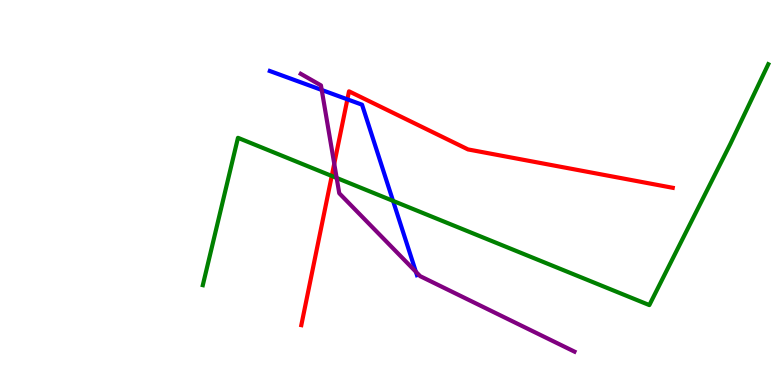[{'lines': ['blue', 'red'], 'intersections': [{'x': 4.48, 'y': 7.42}]}, {'lines': ['green', 'red'], 'intersections': [{'x': 4.28, 'y': 5.43}]}, {'lines': ['purple', 'red'], 'intersections': [{'x': 4.31, 'y': 5.75}]}, {'lines': ['blue', 'green'], 'intersections': [{'x': 5.07, 'y': 4.78}]}, {'lines': ['blue', 'purple'], 'intersections': [{'x': 4.15, 'y': 7.66}, {'x': 5.37, 'y': 2.94}]}, {'lines': ['green', 'purple'], 'intersections': [{'x': 4.34, 'y': 5.38}]}]